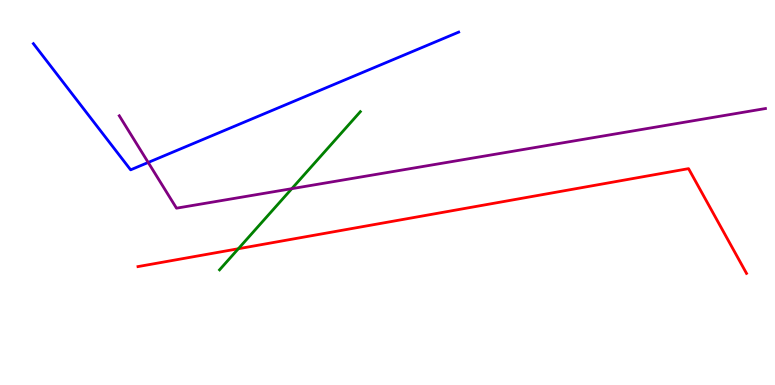[{'lines': ['blue', 'red'], 'intersections': []}, {'lines': ['green', 'red'], 'intersections': [{'x': 3.08, 'y': 3.54}]}, {'lines': ['purple', 'red'], 'intersections': []}, {'lines': ['blue', 'green'], 'intersections': []}, {'lines': ['blue', 'purple'], 'intersections': [{'x': 1.91, 'y': 5.78}]}, {'lines': ['green', 'purple'], 'intersections': [{'x': 3.77, 'y': 5.1}]}]